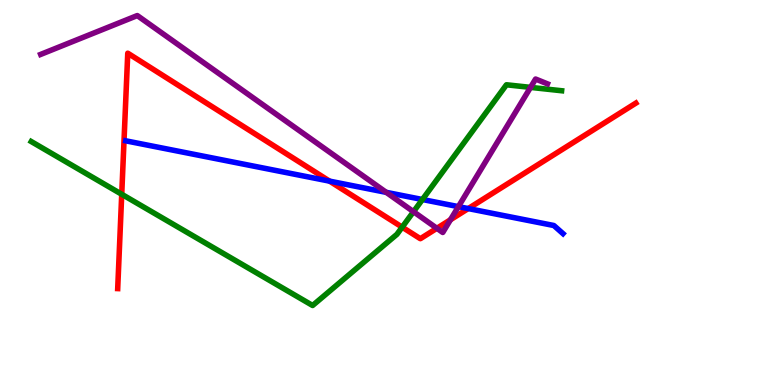[{'lines': ['blue', 'red'], 'intersections': [{'x': 4.25, 'y': 5.3}, {'x': 6.04, 'y': 4.58}]}, {'lines': ['green', 'red'], 'intersections': [{'x': 1.57, 'y': 4.95}, {'x': 5.19, 'y': 4.1}]}, {'lines': ['purple', 'red'], 'intersections': [{'x': 5.64, 'y': 4.07}, {'x': 5.81, 'y': 4.29}]}, {'lines': ['blue', 'green'], 'intersections': [{'x': 5.45, 'y': 4.82}]}, {'lines': ['blue', 'purple'], 'intersections': [{'x': 4.98, 'y': 5.0}, {'x': 5.91, 'y': 4.63}]}, {'lines': ['green', 'purple'], 'intersections': [{'x': 5.34, 'y': 4.5}, {'x': 6.85, 'y': 7.73}]}]